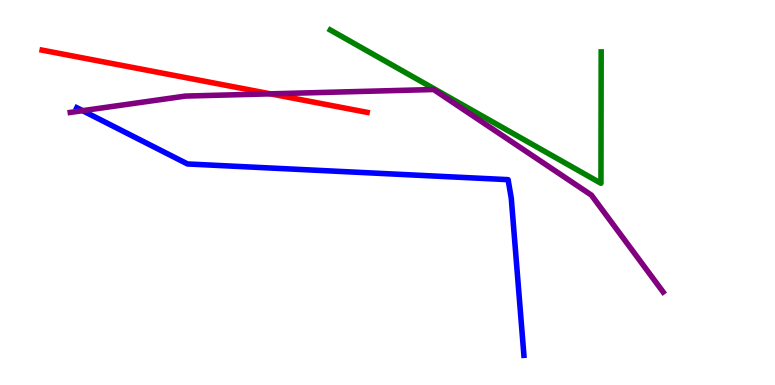[{'lines': ['blue', 'red'], 'intersections': []}, {'lines': ['green', 'red'], 'intersections': []}, {'lines': ['purple', 'red'], 'intersections': [{'x': 3.49, 'y': 7.56}]}, {'lines': ['blue', 'green'], 'intersections': []}, {'lines': ['blue', 'purple'], 'intersections': [{'x': 1.07, 'y': 7.13}]}, {'lines': ['green', 'purple'], 'intersections': []}]